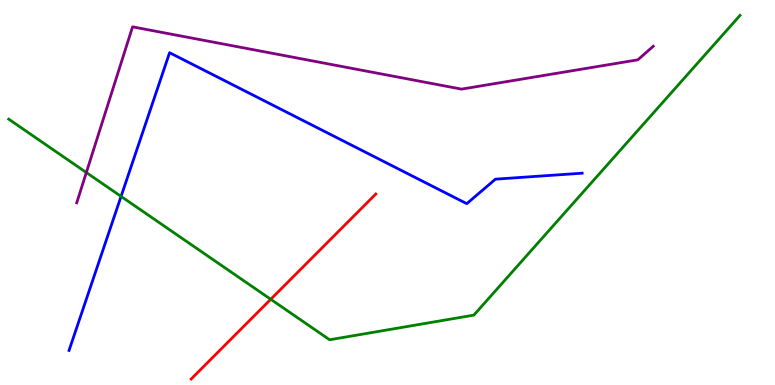[{'lines': ['blue', 'red'], 'intersections': []}, {'lines': ['green', 'red'], 'intersections': [{'x': 3.49, 'y': 2.23}]}, {'lines': ['purple', 'red'], 'intersections': []}, {'lines': ['blue', 'green'], 'intersections': [{'x': 1.56, 'y': 4.9}]}, {'lines': ['blue', 'purple'], 'intersections': []}, {'lines': ['green', 'purple'], 'intersections': [{'x': 1.11, 'y': 5.52}]}]